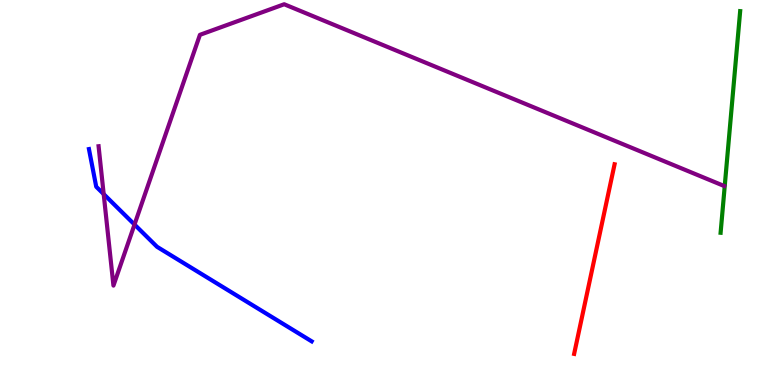[{'lines': ['blue', 'red'], 'intersections': []}, {'lines': ['green', 'red'], 'intersections': []}, {'lines': ['purple', 'red'], 'intersections': []}, {'lines': ['blue', 'green'], 'intersections': []}, {'lines': ['blue', 'purple'], 'intersections': [{'x': 1.34, 'y': 4.96}, {'x': 1.74, 'y': 4.17}]}, {'lines': ['green', 'purple'], 'intersections': []}]